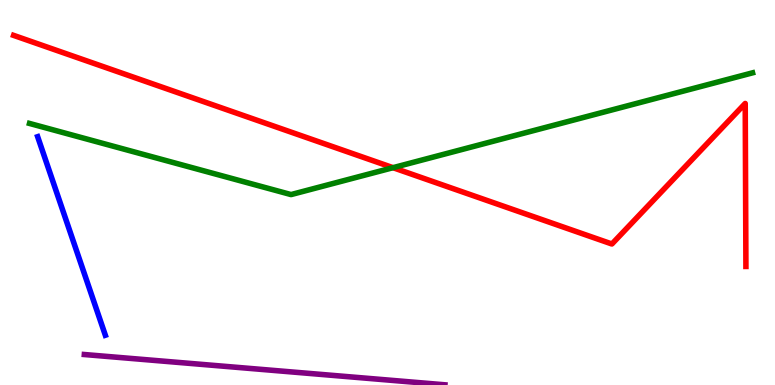[{'lines': ['blue', 'red'], 'intersections': []}, {'lines': ['green', 'red'], 'intersections': [{'x': 5.07, 'y': 5.64}]}, {'lines': ['purple', 'red'], 'intersections': []}, {'lines': ['blue', 'green'], 'intersections': []}, {'lines': ['blue', 'purple'], 'intersections': []}, {'lines': ['green', 'purple'], 'intersections': []}]